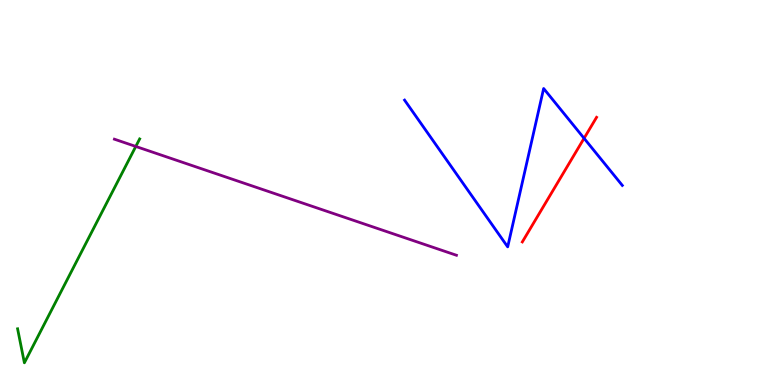[{'lines': ['blue', 'red'], 'intersections': [{'x': 7.54, 'y': 6.41}]}, {'lines': ['green', 'red'], 'intersections': []}, {'lines': ['purple', 'red'], 'intersections': []}, {'lines': ['blue', 'green'], 'intersections': []}, {'lines': ['blue', 'purple'], 'intersections': []}, {'lines': ['green', 'purple'], 'intersections': [{'x': 1.75, 'y': 6.2}]}]